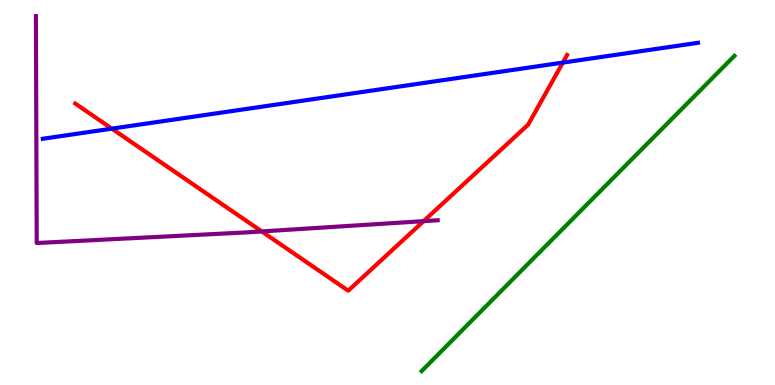[{'lines': ['blue', 'red'], 'intersections': [{'x': 1.44, 'y': 6.66}, {'x': 7.26, 'y': 8.37}]}, {'lines': ['green', 'red'], 'intersections': []}, {'lines': ['purple', 'red'], 'intersections': [{'x': 3.38, 'y': 3.99}, {'x': 5.47, 'y': 4.26}]}, {'lines': ['blue', 'green'], 'intersections': []}, {'lines': ['blue', 'purple'], 'intersections': []}, {'lines': ['green', 'purple'], 'intersections': []}]